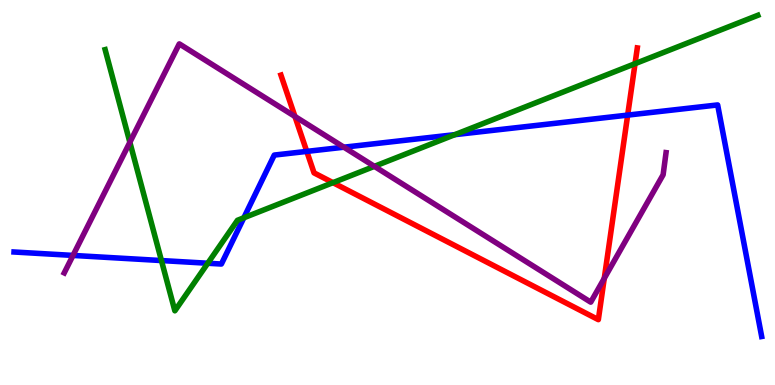[{'lines': ['blue', 'red'], 'intersections': [{'x': 3.96, 'y': 6.07}, {'x': 8.1, 'y': 7.01}]}, {'lines': ['green', 'red'], 'intersections': [{'x': 4.3, 'y': 5.26}, {'x': 8.19, 'y': 8.35}]}, {'lines': ['purple', 'red'], 'intersections': [{'x': 3.81, 'y': 6.97}, {'x': 7.8, 'y': 2.77}]}, {'lines': ['blue', 'green'], 'intersections': [{'x': 2.08, 'y': 3.23}, {'x': 2.68, 'y': 3.16}, {'x': 3.15, 'y': 4.34}, {'x': 5.87, 'y': 6.5}]}, {'lines': ['blue', 'purple'], 'intersections': [{'x': 0.942, 'y': 3.37}, {'x': 4.44, 'y': 6.18}]}, {'lines': ['green', 'purple'], 'intersections': [{'x': 1.68, 'y': 6.3}, {'x': 4.83, 'y': 5.68}]}]